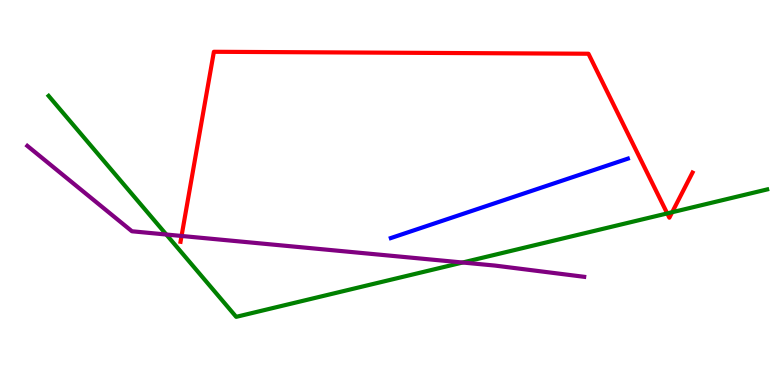[{'lines': ['blue', 'red'], 'intersections': []}, {'lines': ['green', 'red'], 'intersections': [{'x': 8.61, 'y': 4.46}, {'x': 8.67, 'y': 4.49}]}, {'lines': ['purple', 'red'], 'intersections': [{'x': 2.34, 'y': 3.87}]}, {'lines': ['blue', 'green'], 'intersections': []}, {'lines': ['blue', 'purple'], 'intersections': []}, {'lines': ['green', 'purple'], 'intersections': [{'x': 2.15, 'y': 3.91}, {'x': 5.97, 'y': 3.18}]}]